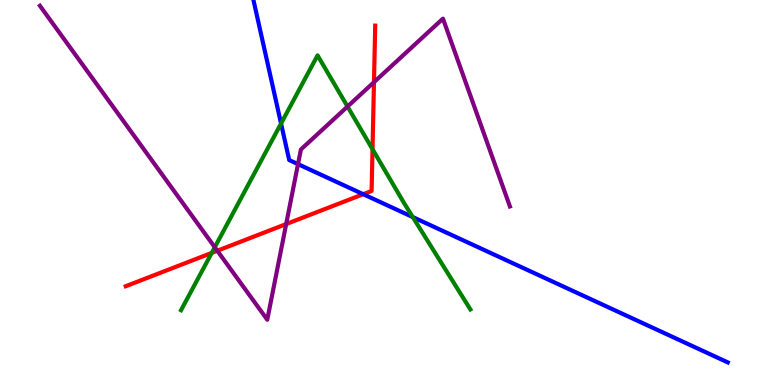[{'lines': ['blue', 'red'], 'intersections': [{'x': 4.69, 'y': 4.96}]}, {'lines': ['green', 'red'], 'intersections': [{'x': 2.73, 'y': 3.43}, {'x': 4.81, 'y': 6.12}]}, {'lines': ['purple', 'red'], 'intersections': [{'x': 2.8, 'y': 3.49}, {'x': 3.69, 'y': 4.18}, {'x': 4.83, 'y': 7.87}]}, {'lines': ['blue', 'green'], 'intersections': [{'x': 3.63, 'y': 6.79}, {'x': 5.33, 'y': 4.36}]}, {'lines': ['blue', 'purple'], 'intersections': [{'x': 3.85, 'y': 5.74}]}, {'lines': ['green', 'purple'], 'intersections': [{'x': 2.77, 'y': 3.58}, {'x': 4.48, 'y': 7.23}]}]